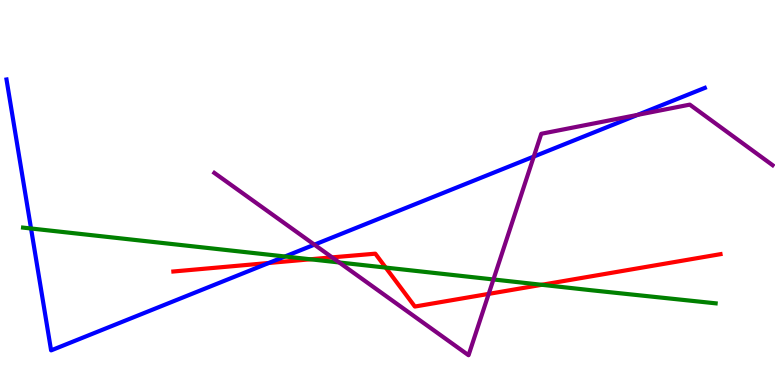[{'lines': ['blue', 'red'], 'intersections': [{'x': 3.47, 'y': 3.17}]}, {'lines': ['green', 'red'], 'intersections': [{'x': 4.0, 'y': 3.27}, {'x': 4.98, 'y': 3.05}, {'x': 6.99, 'y': 2.6}]}, {'lines': ['purple', 'red'], 'intersections': [{'x': 4.29, 'y': 3.32}, {'x': 6.31, 'y': 2.37}]}, {'lines': ['blue', 'green'], 'intersections': [{'x': 0.4, 'y': 4.07}, {'x': 3.68, 'y': 3.34}]}, {'lines': ['blue', 'purple'], 'intersections': [{'x': 4.06, 'y': 3.65}, {'x': 6.89, 'y': 5.93}, {'x': 8.23, 'y': 7.02}]}, {'lines': ['green', 'purple'], 'intersections': [{'x': 4.38, 'y': 3.18}, {'x': 6.37, 'y': 2.74}]}]